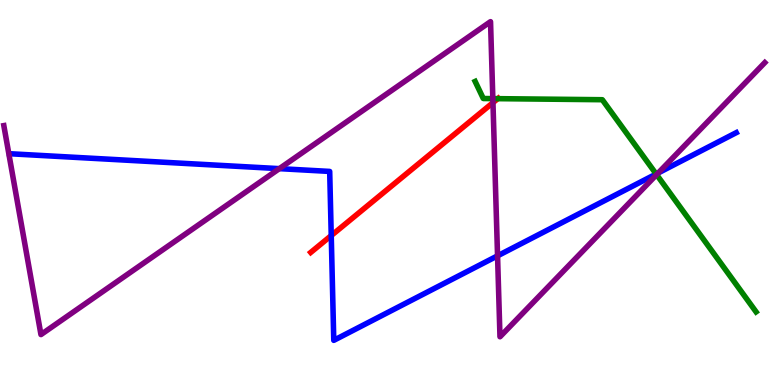[{'lines': ['blue', 'red'], 'intersections': [{'x': 4.27, 'y': 3.88}]}, {'lines': ['green', 'red'], 'intersections': [{'x': 6.42, 'y': 7.44}]}, {'lines': ['purple', 'red'], 'intersections': [{'x': 6.36, 'y': 7.33}]}, {'lines': ['blue', 'green'], 'intersections': [{'x': 8.47, 'y': 5.48}]}, {'lines': ['blue', 'purple'], 'intersections': [{'x': 3.6, 'y': 5.62}, {'x': 6.42, 'y': 3.35}, {'x': 8.49, 'y': 5.51}]}, {'lines': ['green', 'purple'], 'intersections': [{'x': 6.36, 'y': 7.44}, {'x': 8.47, 'y': 5.46}]}]